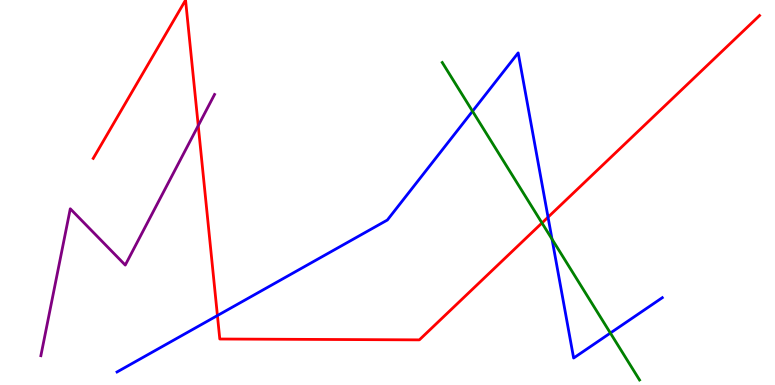[{'lines': ['blue', 'red'], 'intersections': [{'x': 2.81, 'y': 1.8}, {'x': 7.07, 'y': 4.36}]}, {'lines': ['green', 'red'], 'intersections': [{'x': 6.99, 'y': 4.21}]}, {'lines': ['purple', 'red'], 'intersections': [{'x': 2.56, 'y': 6.74}]}, {'lines': ['blue', 'green'], 'intersections': [{'x': 6.1, 'y': 7.11}, {'x': 7.12, 'y': 3.79}, {'x': 7.88, 'y': 1.35}]}, {'lines': ['blue', 'purple'], 'intersections': []}, {'lines': ['green', 'purple'], 'intersections': []}]